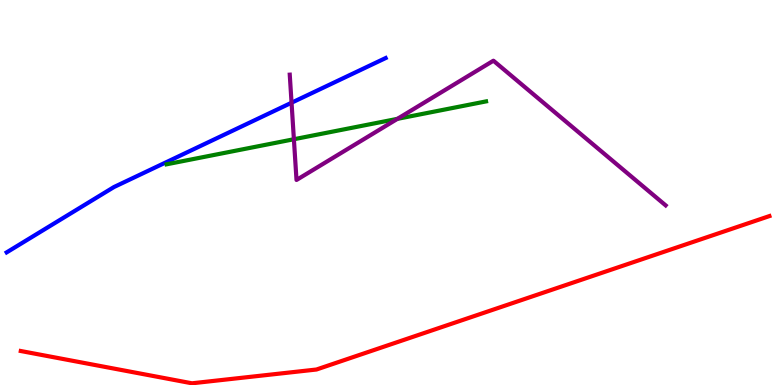[{'lines': ['blue', 'red'], 'intersections': []}, {'lines': ['green', 'red'], 'intersections': []}, {'lines': ['purple', 'red'], 'intersections': []}, {'lines': ['blue', 'green'], 'intersections': []}, {'lines': ['blue', 'purple'], 'intersections': [{'x': 3.76, 'y': 7.33}]}, {'lines': ['green', 'purple'], 'intersections': [{'x': 3.79, 'y': 6.38}, {'x': 5.13, 'y': 6.91}]}]